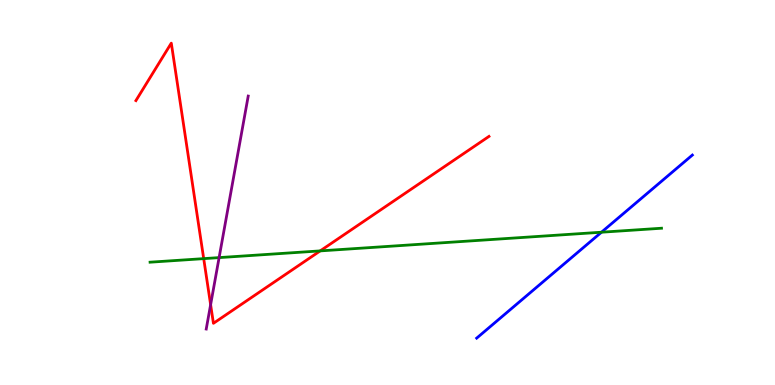[{'lines': ['blue', 'red'], 'intersections': []}, {'lines': ['green', 'red'], 'intersections': [{'x': 2.63, 'y': 3.28}, {'x': 4.13, 'y': 3.48}]}, {'lines': ['purple', 'red'], 'intersections': [{'x': 2.72, 'y': 2.09}]}, {'lines': ['blue', 'green'], 'intersections': [{'x': 7.76, 'y': 3.97}]}, {'lines': ['blue', 'purple'], 'intersections': []}, {'lines': ['green', 'purple'], 'intersections': [{'x': 2.83, 'y': 3.31}]}]